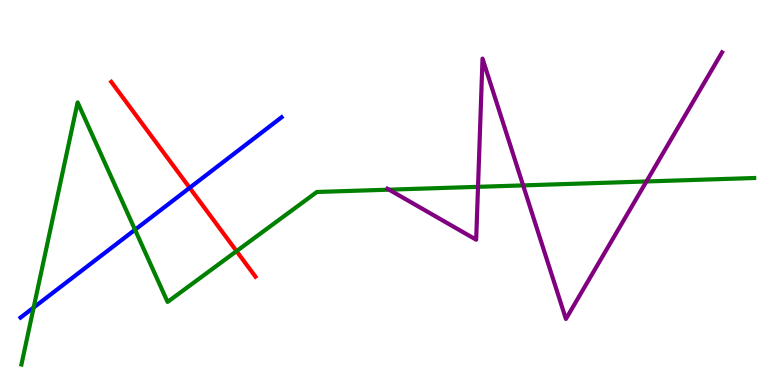[{'lines': ['blue', 'red'], 'intersections': [{'x': 2.45, 'y': 5.12}]}, {'lines': ['green', 'red'], 'intersections': [{'x': 3.05, 'y': 3.48}]}, {'lines': ['purple', 'red'], 'intersections': []}, {'lines': ['blue', 'green'], 'intersections': [{'x': 0.434, 'y': 2.01}, {'x': 1.74, 'y': 4.03}]}, {'lines': ['blue', 'purple'], 'intersections': []}, {'lines': ['green', 'purple'], 'intersections': [{'x': 5.02, 'y': 5.07}, {'x': 6.17, 'y': 5.15}, {'x': 6.75, 'y': 5.18}, {'x': 8.34, 'y': 5.29}]}]